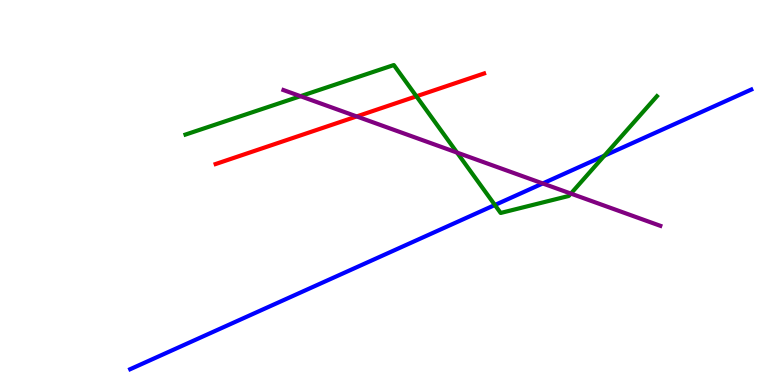[{'lines': ['blue', 'red'], 'intersections': []}, {'lines': ['green', 'red'], 'intersections': [{'x': 5.37, 'y': 7.5}]}, {'lines': ['purple', 'red'], 'intersections': [{'x': 4.6, 'y': 6.98}]}, {'lines': ['blue', 'green'], 'intersections': [{'x': 6.39, 'y': 4.68}, {'x': 7.8, 'y': 5.96}]}, {'lines': ['blue', 'purple'], 'intersections': [{'x': 7.0, 'y': 5.23}]}, {'lines': ['green', 'purple'], 'intersections': [{'x': 3.88, 'y': 7.5}, {'x': 5.9, 'y': 6.04}, {'x': 7.37, 'y': 4.97}]}]